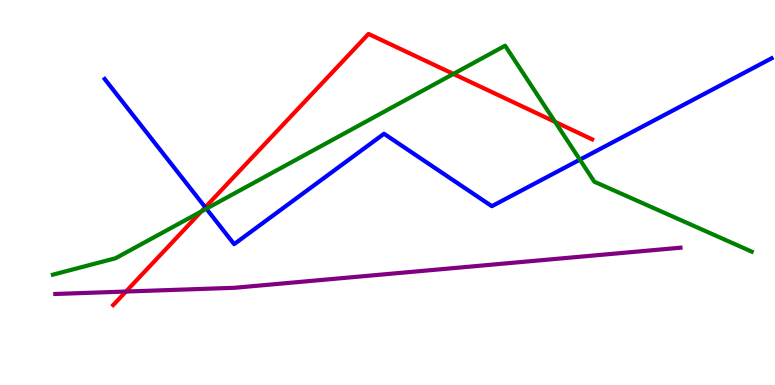[{'lines': ['blue', 'red'], 'intersections': [{'x': 2.65, 'y': 4.62}]}, {'lines': ['green', 'red'], 'intersections': [{'x': 2.6, 'y': 4.51}, {'x': 5.85, 'y': 8.08}, {'x': 7.16, 'y': 6.83}]}, {'lines': ['purple', 'red'], 'intersections': [{'x': 1.63, 'y': 2.43}]}, {'lines': ['blue', 'green'], 'intersections': [{'x': 2.66, 'y': 4.58}, {'x': 7.48, 'y': 5.85}]}, {'lines': ['blue', 'purple'], 'intersections': []}, {'lines': ['green', 'purple'], 'intersections': []}]